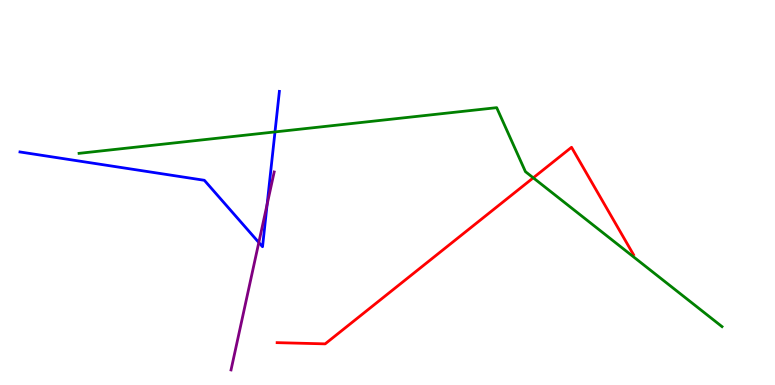[{'lines': ['blue', 'red'], 'intersections': []}, {'lines': ['green', 'red'], 'intersections': [{'x': 6.88, 'y': 5.38}]}, {'lines': ['purple', 'red'], 'intersections': []}, {'lines': ['blue', 'green'], 'intersections': [{'x': 3.55, 'y': 6.57}]}, {'lines': ['blue', 'purple'], 'intersections': [{'x': 3.34, 'y': 3.7}, {'x': 3.45, 'y': 4.69}]}, {'lines': ['green', 'purple'], 'intersections': []}]